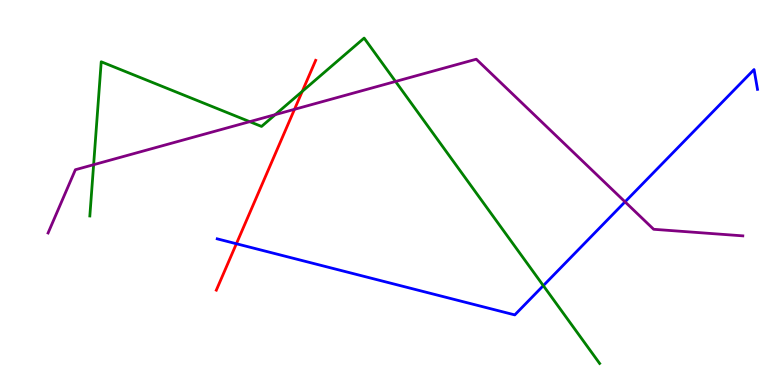[{'lines': ['blue', 'red'], 'intersections': [{'x': 3.05, 'y': 3.67}]}, {'lines': ['green', 'red'], 'intersections': [{'x': 3.9, 'y': 7.63}]}, {'lines': ['purple', 'red'], 'intersections': [{'x': 3.8, 'y': 7.16}]}, {'lines': ['blue', 'green'], 'intersections': [{'x': 7.01, 'y': 2.58}]}, {'lines': ['blue', 'purple'], 'intersections': [{'x': 8.07, 'y': 4.76}]}, {'lines': ['green', 'purple'], 'intersections': [{'x': 1.21, 'y': 5.72}, {'x': 3.22, 'y': 6.84}, {'x': 3.55, 'y': 7.02}, {'x': 5.1, 'y': 7.88}]}]